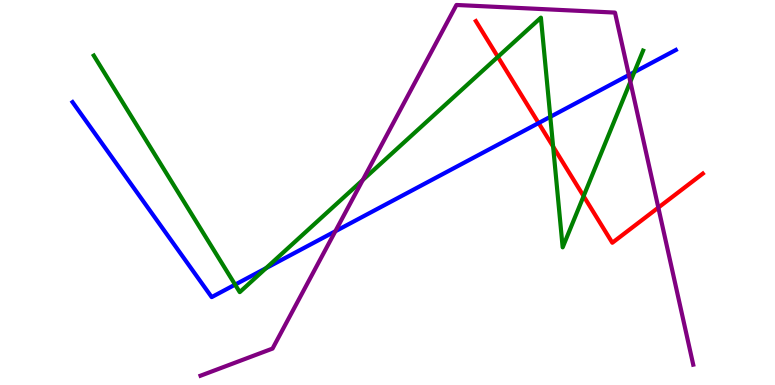[{'lines': ['blue', 'red'], 'intersections': [{'x': 6.95, 'y': 6.8}]}, {'lines': ['green', 'red'], 'intersections': [{'x': 6.42, 'y': 8.52}, {'x': 7.14, 'y': 6.19}, {'x': 7.53, 'y': 4.91}]}, {'lines': ['purple', 'red'], 'intersections': [{'x': 8.49, 'y': 4.61}]}, {'lines': ['blue', 'green'], 'intersections': [{'x': 3.03, 'y': 2.61}, {'x': 3.43, 'y': 3.03}, {'x': 7.1, 'y': 6.97}, {'x': 8.18, 'y': 8.13}]}, {'lines': ['blue', 'purple'], 'intersections': [{'x': 4.33, 'y': 3.99}, {'x': 8.11, 'y': 8.05}]}, {'lines': ['green', 'purple'], 'intersections': [{'x': 4.68, 'y': 5.32}, {'x': 8.13, 'y': 7.88}]}]